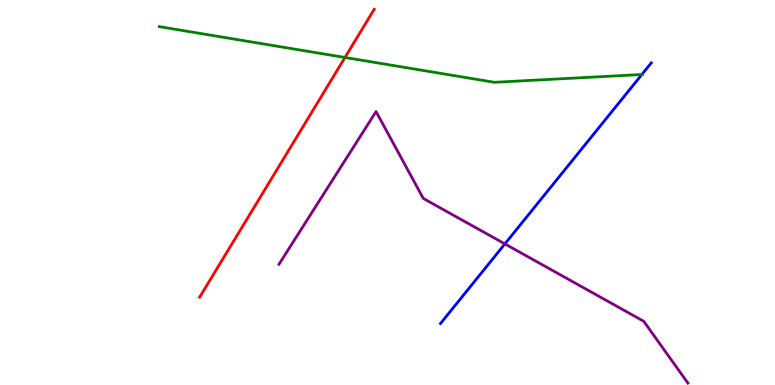[{'lines': ['blue', 'red'], 'intersections': []}, {'lines': ['green', 'red'], 'intersections': [{'x': 4.45, 'y': 8.51}]}, {'lines': ['purple', 'red'], 'intersections': []}, {'lines': ['blue', 'green'], 'intersections': [{'x': 8.28, 'y': 8.06}]}, {'lines': ['blue', 'purple'], 'intersections': [{'x': 6.51, 'y': 3.66}]}, {'lines': ['green', 'purple'], 'intersections': []}]